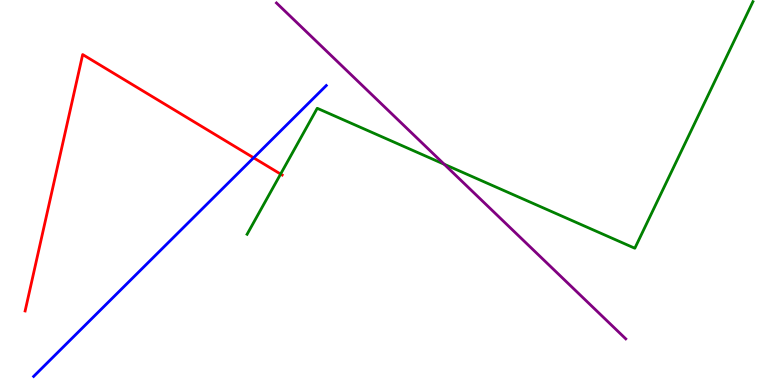[{'lines': ['blue', 'red'], 'intersections': [{'x': 3.27, 'y': 5.9}]}, {'lines': ['green', 'red'], 'intersections': [{'x': 3.62, 'y': 5.48}]}, {'lines': ['purple', 'red'], 'intersections': []}, {'lines': ['blue', 'green'], 'intersections': []}, {'lines': ['blue', 'purple'], 'intersections': []}, {'lines': ['green', 'purple'], 'intersections': [{'x': 5.73, 'y': 5.73}]}]